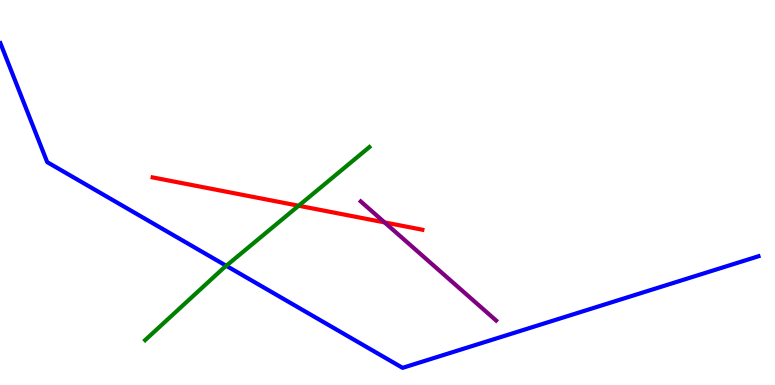[{'lines': ['blue', 'red'], 'intersections': []}, {'lines': ['green', 'red'], 'intersections': [{'x': 3.85, 'y': 4.66}]}, {'lines': ['purple', 'red'], 'intersections': [{'x': 4.96, 'y': 4.22}]}, {'lines': ['blue', 'green'], 'intersections': [{'x': 2.92, 'y': 3.1}]}, {'lines': ['blue', 'purple'], 'intersections': []}, {'lines': ['green', 'purple'], 'intersections': []}]